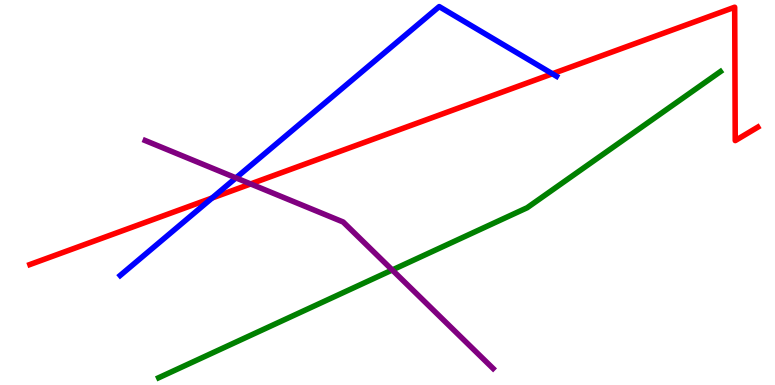[{'lines': ['blue', 'red'], 'intersections': [{'x': 2.74, 'y': 4.86}, {'x': 7.13, 'y': 8.08}]}, {'lines': ['green', 'red'], 'intersections': []}, {'lines': ['purple', 'red'], 'intersections': [{'x': 3.23, 'y': 5.22}]}, {'lines': ['blue', 'green'], 'intersections': []}, {'lines': ['blue', 'purple'], 'intersections': [{'x': 3.04, 'y': 5.38}]}, {'lines': ['green', 'purple'], 'intersections': [{'x': 5.06, 'y': 2.99}]}]